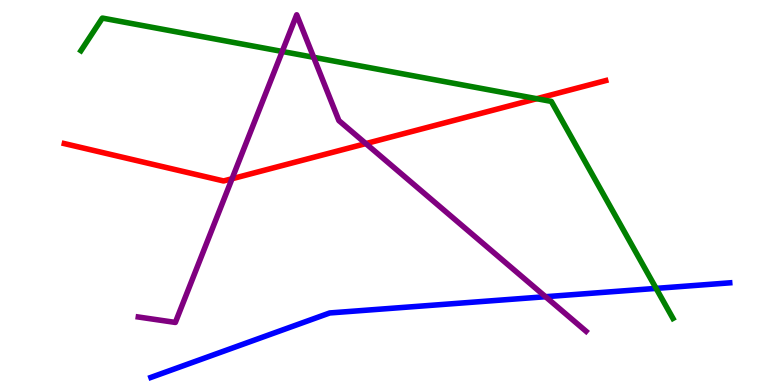[{'lines': ['blue', 'red'], 'intersections': []}, {'lines': ['green', 'red'], 'intersections': [{'x': 6.93, 'y': 7.44}]}, {'lines': ['purple', 'red'], 'intersections': [{'x': 2.99, 'y': 5.36}, {'x': 4.72, 'y': 6.27}]}, {'lines': ['blue', 'green'], 'intersections': [{'x': 8.47, 'y': 2.51}]}, {'lines': ['blue', 'purple'], 'intersections': [{'x': 7.04, 'y': 2.29}]}, {'lines': ['green', 'purple'], 'intersections': [{'x': 3.64, 'y': 8.66}, {'x': 4.05, 'y': 8.51}]}]